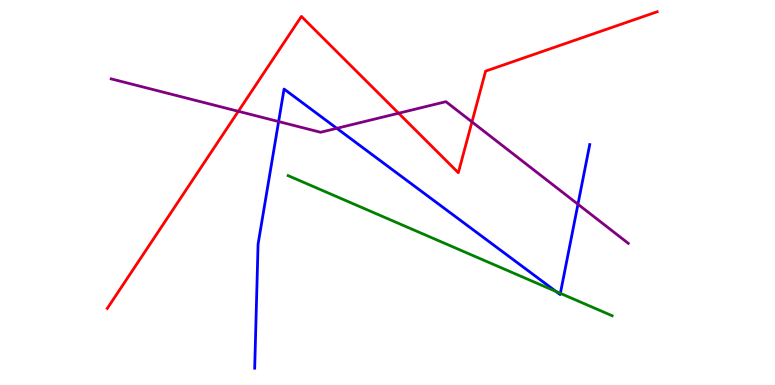[{'lines': ['blue', 'red'], 'intersections': []}, {'lines': ['green', 'red'], 'intersections': []}, {'lines': ['purple', 'red'], 'intersections': [{'x': 3.08, 'y': 7.11}, {'x': 5.14, 'y': 7.06}, {'x': 6.09, 'y': 6.83}]}, {'lines': ['blue', 'green'], 'intersections': [{'x': 7.17, 'y': 2.43}, {'x': 7.23, 'y': 2.38}]}, {'lines': ['blue', 'purple'], 'intersections': [{'x': 3.6, 'y': 6.84}, {'x': 4.35, 'y': 6.67}, {'x': 7.46, 'y': 4.69}]}, {'lines': ['green', 'purple'], 'intersections': []}]